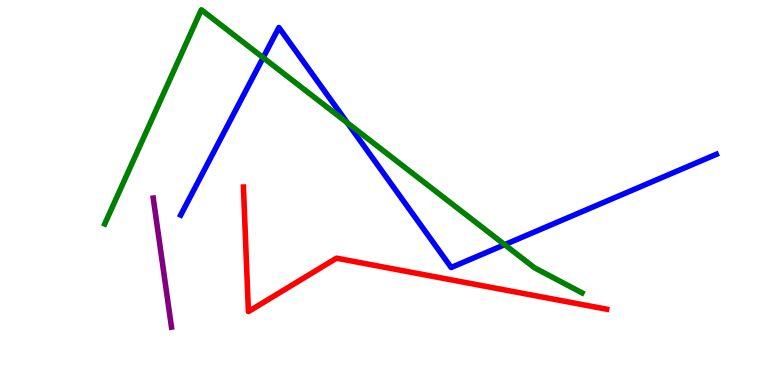[{'lines': ['blue', 'red'], 'intersections': []}, {'lines': ['green', 'red'], 'intersections': []}, {'lines': ['purple', 'red'], 'intersections': []}, {'lines': ['blue', 'green'], 'intersections': [{'x': 3.4, 'y': 8.5}, {'x': 4.48, 'y': 6.81}, {'x': 6.51, 'y': 3.64}]}, {'lines': ['blue', 'purple'], 'intersections': []}, {'lines': ['green', 'purple'], 'intersections': []}]